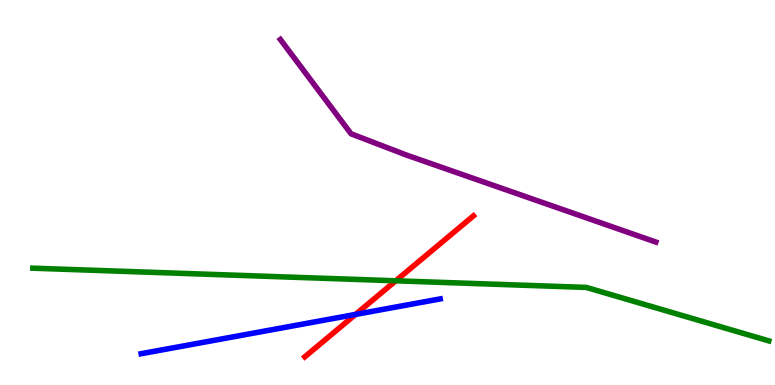[{'lines': ['blue', 'red'], 'intersections': [{'x': 4.59, 'y': 1.83}]}, {'lines': ['green', 'red'], 'intersections': [{'x': 5.11, 'y': 2.71}]}, {'lines': ['purple', 'red'], 'intersections': []}, {'lines': ['blue', 'green'], 'intersections': []}, {'lines': ['blue', 'purple'], 'intersections': []}, {'lines': ['green', 'purple'], 'intersections': []}]